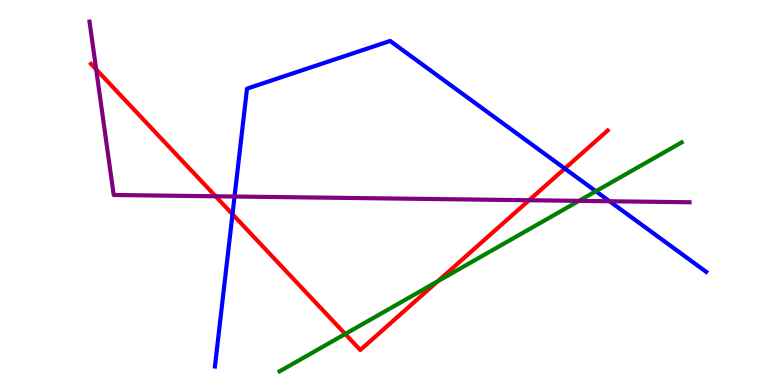[{'lines': ['blue', 'red'], 'intersections': [{'x': 3.0, 'y': 4.44}, {'x': 7.29, 'y': 5.62}]}, {'lines': ['green', 'red'], 'intersections': [{'x': 4.45, 'y': 1.32}, {'x': 5.65, 'y': 2.69}]}, {'lines': ['purple', 'red'], 'intersections': [{'x': 1.24, 'y': 8.2}, {'x': 2.78, 'y': 4.9}, {'x': 6.83, 'y': 4.8}]}, {'lines': ['blue', 'green'], 'intersections': [{'x': 7.69, 'y': 5.03}]}, {'lines': ['blue', 'purple'], 'intersections': [{'x': 3.03, 'y': 4.9}, {'x': 7.87, 'y': 4.77}]}, {'lines': ['green', 'purple'], 'intersections': [{'x': 7.47, 'y': 4.78}]}]